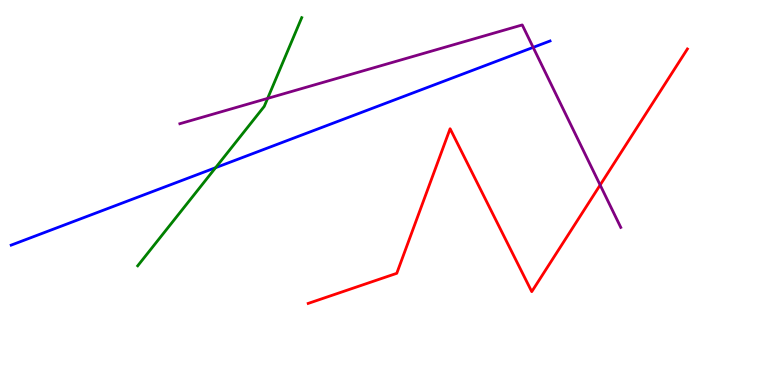[{'lines': ['blue', 'red'], 'intersections': []}, {'lines': ['green', 'red'], 'intersections': []}, {'lines': ['purple', 'red'], 'intersections': [{'x': 7.74, 'y': 5.19}]}, {'lines': ['blue', 'green'], 'intersections': [{'x': 2.78, 'y': 5.64}]}, {'lines': ['blue', 'purple'], 'intersections': [{'x': 6.88, 'y': 8.77}]}, {'lines': ['green', 'purple'], 'intersections': [{'x': 3.45, 'y': 7.44}]}]